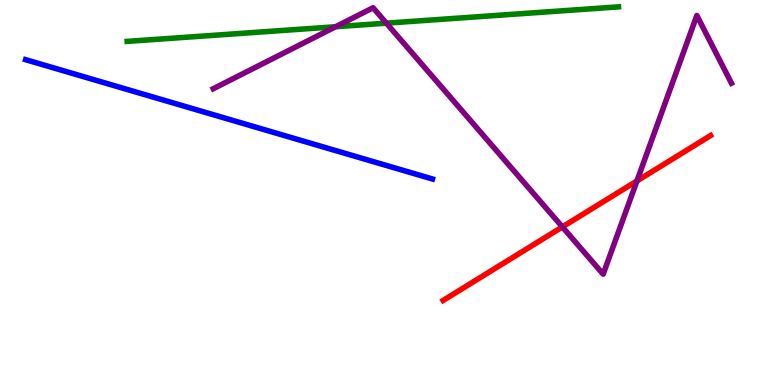[{'lines': ['blue', 'red'], 'intersections': []}, {'lines': ['green', 'red'], 'intersections': []}, {'lines': ['purple', 'red'], 'intersections': [{'x': 7.26, 'y': 4.11}, {'x': 8.22, 'y': 5.3}]}, {'lines': ['blue', 'green'], 'intersections': []}, {'lines': ['blue', 'purple'], 'intersections': []}, {'lines': ['green', 'purple'], 'intersections': [{'x': 4.33, 'y': 9.31}, {'x': 4.99, 'y': 9.4}]}]